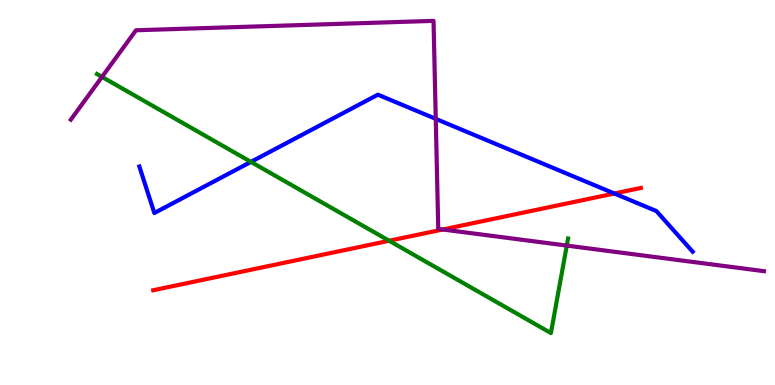[{'lines': ['blue', 'red'], 'intersections': [{'x': 7.93, 'y': 4.97}]}, {'lines': ['green', 'red'], 'intersections': [{'x': 5.02, 'y': 3.75}]}, {'lines': ['purple', 'red'], 'intersections': [{'x': 5.71, 'y': 4.04}]}, {'lines': ['blue', 'green'], 'intersections': [{'x': 3.24, 'y': 5.8}]}, {'lines': ['blue', 'purple'], 'intersections': [{'x': 5.62, 'y': 6.91}]}, {'lines': ['green', 'purple'], 'intersections': [{'x': 1.32, 'y': 8.0}, {'x': 7.31, 'y': 3.62}]}]